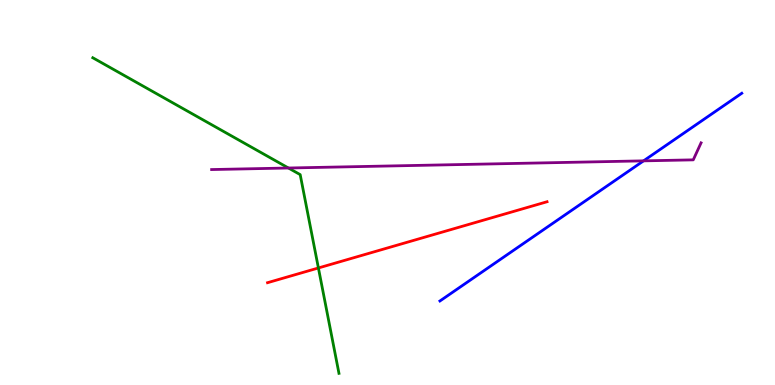[{'lines': ['blue', 'red'], 'intersections': []}, {'lines': ['green', 'red'], 'intersections': [{'x': 4.11, 'y': 3.04}]}, {'lines': ['purple', 'red'], 'intersections': []}, {'lines': ['blue', 'green'], 'intersections': []}, {'lines': ['blue', 'purple'], 'intersections': [{'x': 8.3, 'y': 5.82}]}, {'lines': ['green', 'purple'], 'intersections': [{'x': 3.72, 'y': 5.64}]}]